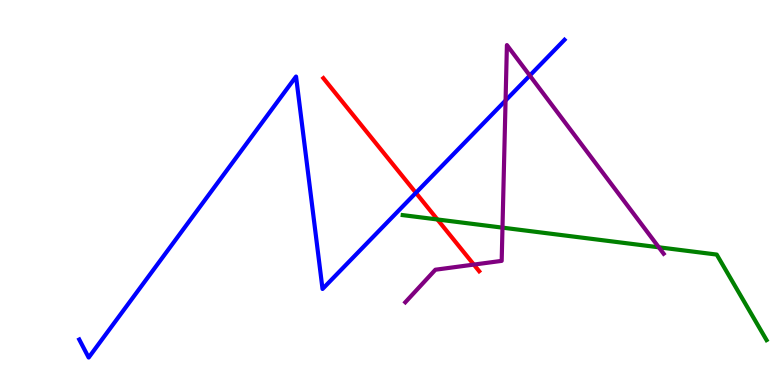[{'lines': ['blue', 'red'], 'intersections': [{'x': 5.37, 'y': 4.99}]}, {'lines': ['green', 'red'], 'intersections': [{'x': 5.64, 'y': 4.3}]}, {'lines': ['purple', 'red'], 'intersections': [{'x': 6.11, 'y': 3.13}]}, {'lines': ['blue', 'green'], 'intersections': []}, {'lines': ['blue', 'purple'], 'intersections': [{'x': 6.52, 'y': 7.39}, {'x': 6.84, 'y': 8.04}]}, {'lines': ['green', 'purple'], 'intersections': [{'x': 6.48, 'y': 4.09}, {'x': 8.5, 'y': 3.58}]}]